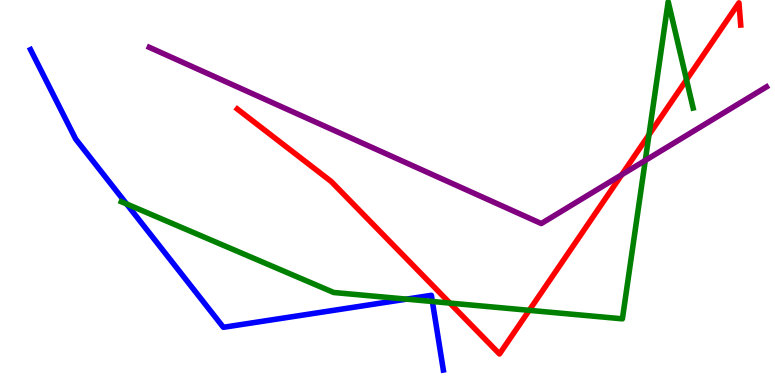[{'lines': ['blue', 'red'], 'intersections': []}, {'lines': ['green', 'red'], 'intersections': [{'x': 5.8, 'y': 2.13}, {'x': 6.83, 'y': 1.94}, {'x': 8.37, 'y': 6.5}, {'x': 8.86, 'y': 7.93}]}, {'lines': ['purple', 'red'], 'intersections': [{'x': 8.02, 'y': 5.46}]}, {'lines': ['blue', 'green'], 'intersections': [{'x': 1.63, 'y': 4.7}, {'x': 5.25, 'y': 2.23}, {'x': 5.58, 'y': 2.17}]}, {'lines': ['blue', 'purple'], 'intersections': []}, {'lines': ['green', 'purple'], 'intersections': [{'x': 8.33, 'y': 5.83}]}]